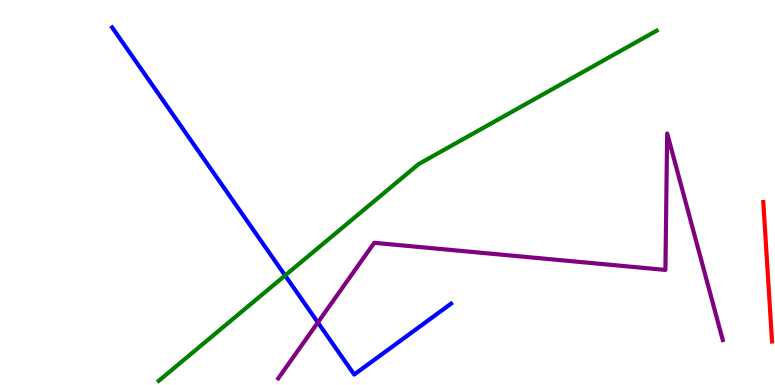[{'lines': ['blue', 'red'], 'intersections': []}, {'lines': ['green', 'red'], 'intersections': []}, {'lines': ['purple', 'red'], 'intersections': []}, {'lines': ['blue', 'green'], 'intersections': [{'x': 3.68, 'y': 2.85}]}, {'lines': ['blue', 'purple'], 'intersections': [{'x': 4.1, 'y': 1.62}]}, {'lines': ['green', 'purple'], 'intersections': []}]